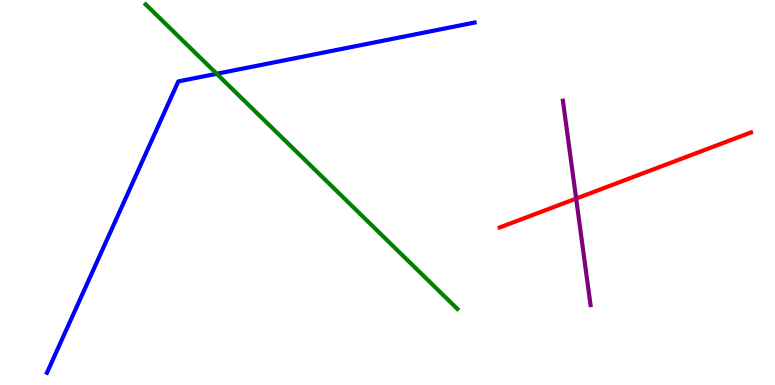[{'lines': ['blue', 'red'], 'intersections': []}, {'lines': ['green', 'red'], 'intersections': []}, {'lines': ['purple', 'red'], 'intersections': [{'x': 7.43, 'y': 4.84}]}, {'lines': ['blue', 'green'], 'intersections': [{'x': 2.8, 'y': 8.08}]}, {'lines': ['blue', 'purple'], 'intersections': []}, {'lines': ['green', 'purple'], 'intersections': []}]